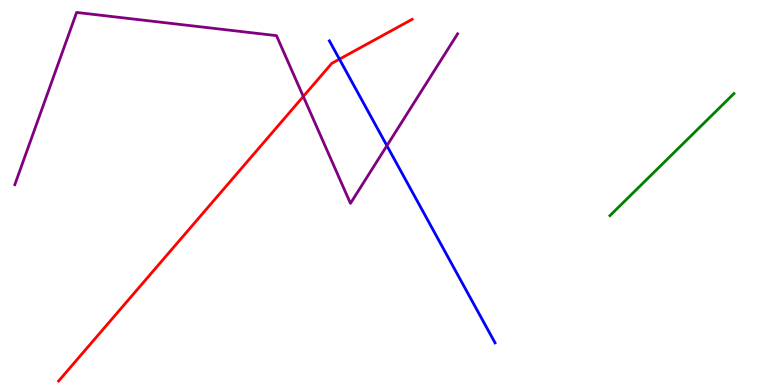[{'lines': ['blue', 'red'], 'intersections': [{'x': 4.38, 'y': 8.46}]}, {'lines': ['green', 'red'], 'intersections': []}, {'lines': ['purple', 'red'], 'intersections': [{'x': 3.91, 'y': 7.49}]}, {'lines': ['blue', 'green'], 'intersections': []}, {'lines': ['blue', 'purple'], 'intersections': [{'x': 4.99, 'y': 6.22}]}, {'lines': ['green', 'purple'], 'intersections': []}]